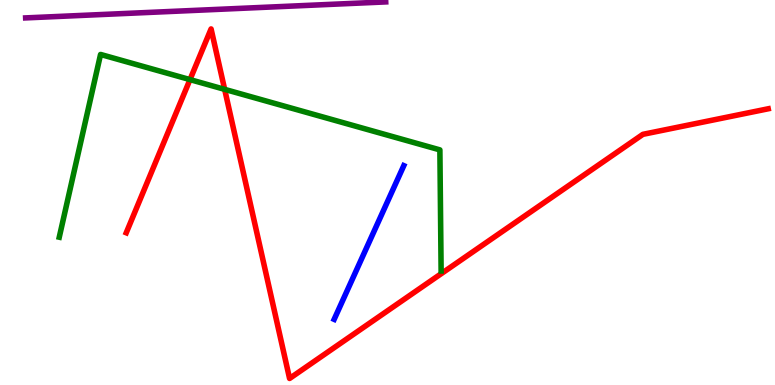[{'lines': ['blue', 'red'], 'intersections': []}, {'lines': ['green', 'red'], 'intersections': [{'x': 2.45, 'y': 7.93}, {'x': 2.9, 'y': 7.68}]}, {'lines': ['purple', 'red'], 'intersections': []}, {'lines': ['blue', 'green'], 'intersections': []}, {'lines': ['blue', 'purple'], 'intersections': []}, {'lines': ['green', 'purple'], 'intersections': []}]